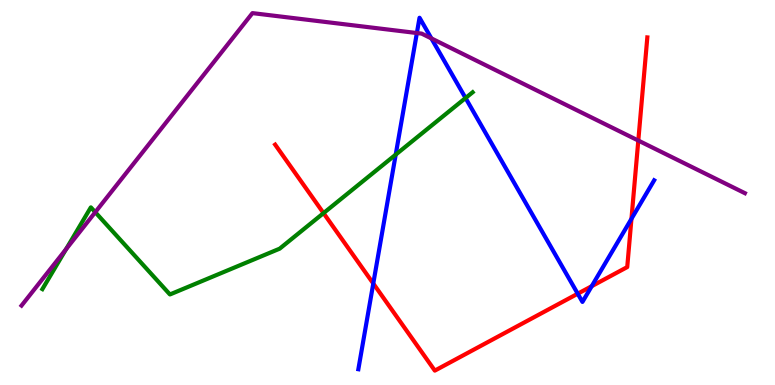[{'lines': ['blue', 'red'], 'intersections': [{'x': 4.82, 'y': 2.64}, {'x': 7.45, 'y': 2.37}, {'x': 7.64, 'y': 2.57}, {'x': 8.15, 'y': 4.32}]}, {'lines': ['green', 'red'], 'intersections': [{'x': 4.17, 'y': 4.46}]}, {'lines': ['purple', 'red'], 'intersections': [{'x': 8.24, 'y': 6.35}]}, {'lines': ['blue', 'green'], 'intersections': [{'x': 5.11, 'y': 5.98}, {'x': 6.01, 'y': 7.45}]}, {'lines': ['blue', 'purple'], 'intersections': [{'x': 5.38, 'y': 9.14}, {'x': 5.57, 'y': 9.0}]}, {'lines': ['green', 'purple'], 'intersections': [{'x': 0.852, 'y': 3.53}, {'x': 1.23, 'y': 4.49}]}]